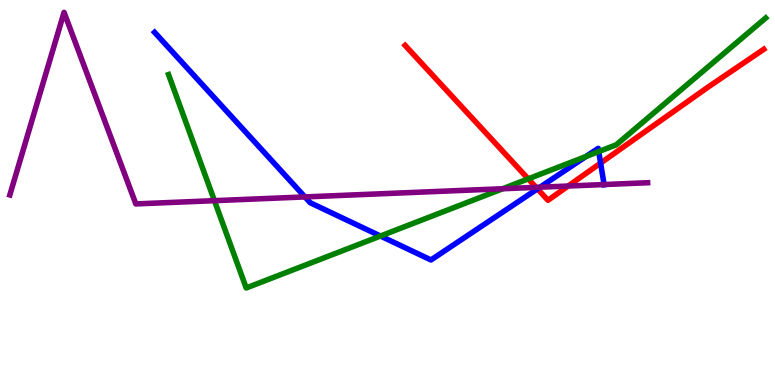[{'lines': ['blue', 'red'], 'intersections': [{'x': 6.94, 'y': 5.09}, {'x': 7.75, 'y': 5.76}]}, {'lines': ['green', 'red'], 'intersections': [{'x': 6.82, 'y': 5.35}]}, {'lines': ['purple', 'red'], 'intersections': [{'x': 6.92, 'y': 5.13}, {'x': 7.33, 'y': 5.17}]}, {'lines': ['blue', 'green'], 'intersections': [{'x': 4.91, 'y': 3.87}, {'x': 7.56, 'y': 5.94}, {'x': 7.73, 'y': 6.06}]}, {'lines': ['blue', 'purple'], 'intersections': [{'x': 3.93, 'y': 4.89}, {'x': 6.97, 'y': 5.14}, {'x': 7.79, 'y': 5.21}]}, {'lines': ['green', 'purple'], 'intersections': [{'x': 2.77, 'y': 4.79}, {'x': 6.49, 'y': 5.1}]}]